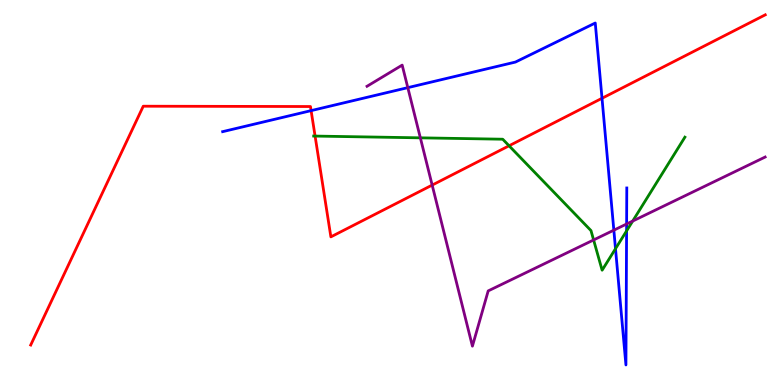[{'lines': ['blue', 'red'], 'intersections': [{'x': 4.01, 'y': 7.13}, {'x': 7.77, 'y': 7.45}]}, {'lines': ['green', 'red'], 'intersections': [{'x': 4.07, 'y': 6.47}, {'x': 6.57, 'y': 6.21}]}, {'lines': ['purple', 'red'], 'intersections': [{'x': 5.58, 'y': 5.19}]}, {'lines': ['blue', 'green'], 'intersections': [{'x': 7.94, 'y': 3.54}, {'x': 8.08, 'y': 4.0}]}, {'lines': ['blue', 'purple'], 'intersections': [{'x': 5.26, 'y': 7.72}, {'x': 7.92, 'y': 4.02}, {'x': 8.09, 'y': 4.18}]}, {'lines': ['green', 'purple'], 'intersections': [{'x': 5.42, 'y': 6.42}, {'x': 7.66, 'y': 3.77}, {'x': 8.16, 'y': 4.26}]}]